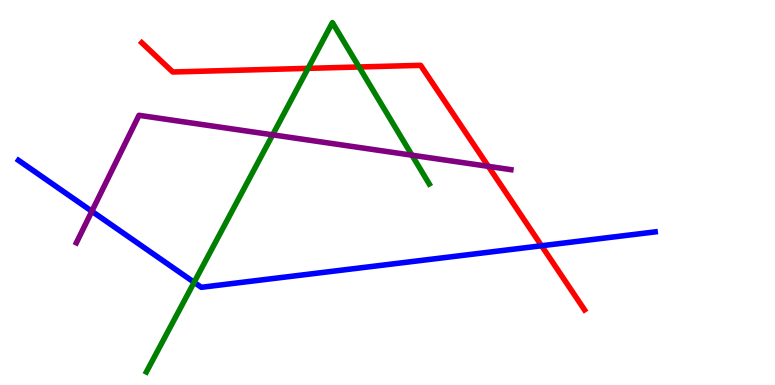[{'lines': ['blue', 'red'], 'intersections': [{'x': 6.99, 'y': 3.62}]}, {'lines': ['green', 'red'], 'intersections': [{'x': 3.97, 'y': 8.22}, {'x': 4.63, 'y': 8.26}]}, {'lines': ['purple', 'red'], 'intersections': [{'x': 6.3, 'y': 5.68}]}, {'lines': ['blue', 'green'], 'intersections': [{'x': 2.5, 'y': 2.67}]}, {'lines': ['blue', 'purple'], 'intersections': [{'x': 1.19, 'y': 4.51}]}, {'lines': ['green', 'purple'], 'intersections': [{'x': 3.52, 'y': 6.5}, {'x': 5.32, 'y': 5.97}]}]